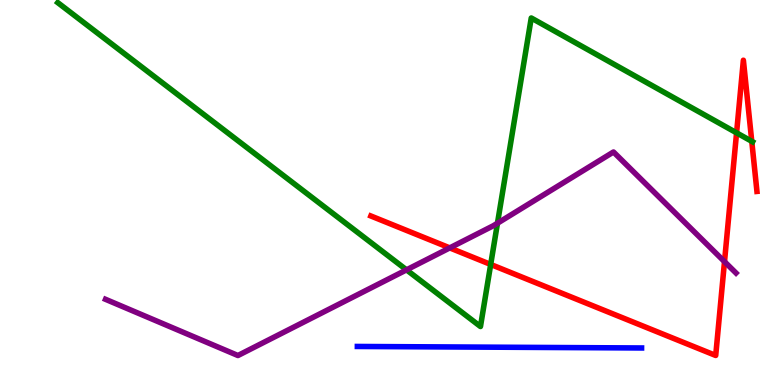[{'lines': ['blue', 'red'], 'intersections': []}, {'lines': ['green', 'red'], 'intersections': [{'x': 6.33, 'y': 3.13}, {'x': 9.5, 'y': 6.55}, {'x': 9.7, 'y': 6.33}]}, {'lines': ['purple', 'red'], 'intersections': [{'x': 5.8, 'y': 3.56}, {'x': 9.35, 'y': 3.2}]}, {'lines': ['blue', 'green'], 'intersections': []}, {'lines': ['blue', 'purple'], 'intersections': []}, {'lines': ['green', 'purple'], 'intersections': [{'x': 5.25, 'y': 2.99}, {'x': 6.42, 'y': 4.2}]}]